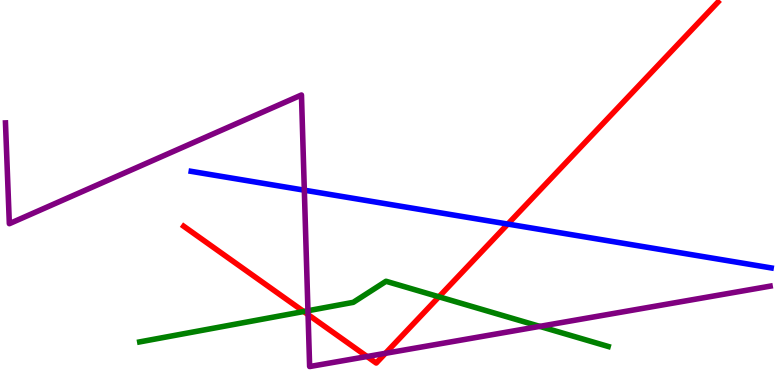[{'lines': ['blue', 'red'], 'intersections': [{'x': 6.55, 'y': 4.18}]}, {'lines': ['green', 'red'], 'intersections': [{'x': 3.92, 'y': 1.91}, {'x': 5.66, 'y': 2.29}]}, {'lines': ['purple', 'red'], 'intersections': [{'x': 3.98, 'y': 1.83}, {'x': 4.74, 'y': 0.74}, {'x': 4.97, 'y': 0.823}]}, {'lines': ['blue', 'green'], 'intersections': []}, {'lines': ['blue', 'purple'], 'intersections': [{'x': 3.93, 'y': 5.06}]}, {'lines': ['green', 'purple'], 'intersections': [{'x': 3.97, 'y': 1.93}, {'x': 6.96, 'y': 1.52}]}]